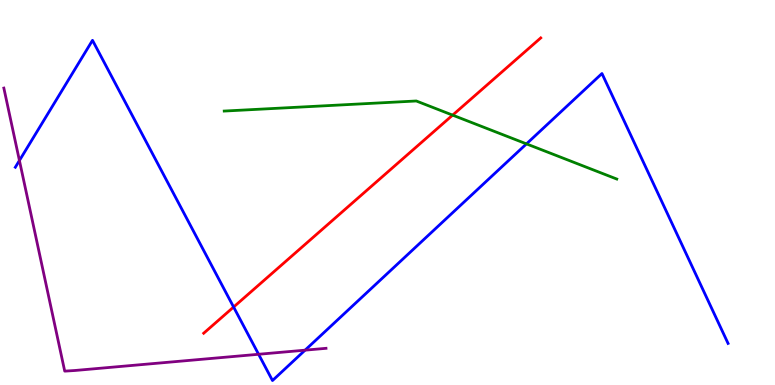[{'lines': ['blue', 'red'], 'intersections': [{'x': 3.01, 'y': 2.03}]}, {'lines': ['green', 'red'], 'intersections': [{'x': 5.84, 'y': 7.01}]}, {'lines': ['purple', 'red'], 'intersections': []}, {'lines': ['blue', 'green'], 'intersections': [{'x': 6.79, 'y': 6.26}]}, {'lines': ['blue', 'purple'], 'intersections': [{'x': 0.251, 'y': 5.83}, {'x': 3.34, 'y': 0.798}, {'x': 3.94, 'y': 0.905}]}, {'lines': ['green', 'purple'], 'intersections': []}]